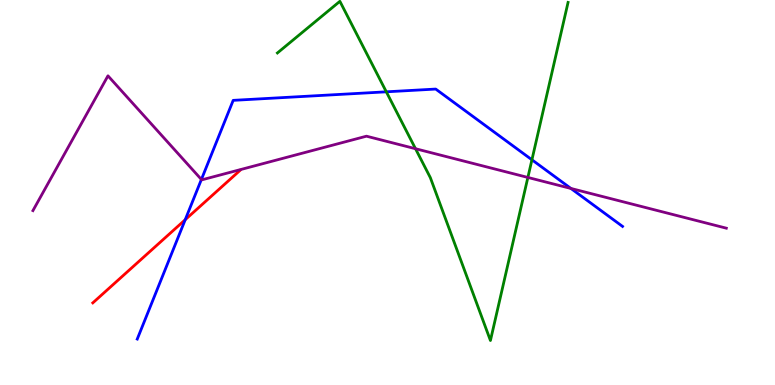[{'lines': ['blue', 'red'], 'intersections': [{'x': 2.39, 'y': 4.29}]}, {'lines': ['green', 'red'], 'intersections': []}, {'lines': ['purple', 'red'], 'intersections': []}, {'lines': ['blue', 'green'], 'intersections': [{'x': 4.98, 'y': 7.62}, {'x': 6.86, 'y': 5.85}]}, {'lines': ['blue', 'purple'], 'intersections': [{'x': 2.6, 'y': 5.34}, {'x': 7.37, 'y': 5.11}]}, {'lines': ['green', 'purple'], 'intersections': [{'x': 5.36, 'y': 6.14}, {'x': 6.81, 'y': 5.39}]}]